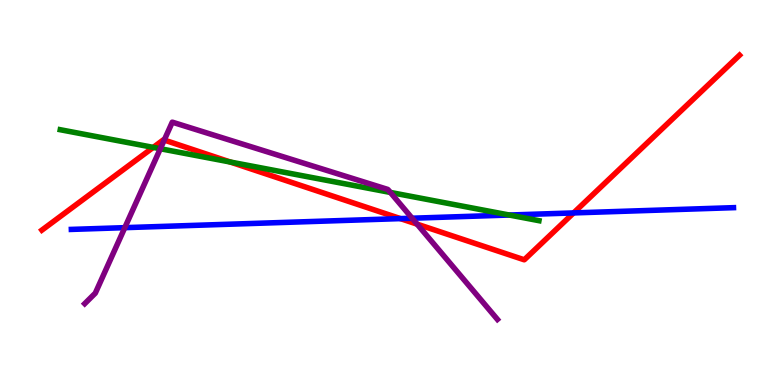[{'lines': ['blue', 'red'], 'intersections': [{'x': 5.17, 'y': 4.32}, {'x': 7.4, 'y': 4.47}]}, {'lines': ['green', 'red'], 'intersections': [{'x': 1.98, 'y': 6.17}, {'x': 2.97, 'y': 5.79}]}, {'lines': ['purple', 'red'], 'intersections': [{'x': 2.12, 'y': 6.36}, {'x': 5.38, 'y': 4.18}]}, {'lines': ['blue', 'green'], 'intersections': [{'x': 6.57, 'y': 4.41}]}, {'lines': ['blue', 'purple'], 'intersections': [{'x': 1.61, 'y': 4.09}, {'x': 5.32, 'y': 4.33}]}, {'lines': ['green', 'purple'], 'intersections': [{'x': 2.07, 'y': 6.14}, {'x': 5.04, 'y': 5.0}]}]